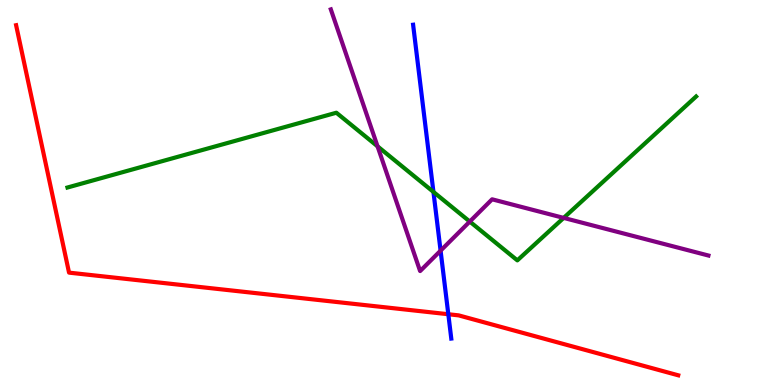[{'lines': ['blue', 'red'], 'intersections': [{'x': 5.78, 'y': 1.84}]}, {'lines': ['green', 'red'], 'intersections': []}, {'lines': ['purple', 'red'], 'intersections': []}, {'lines': ['blue', 'green'], 'intersections': [{'x': 5.59, 'y': 5.01}]}, {'lines': ['blue', 'purple'], 'intersections': [{'x': 5.68, 'y': 3.49}]}, {'lines': ['green', 'purple'], 'intersections': [{'x': 4.87, 'y': 6.2}, {'x': 6.06, 'y': 4.24}, {'x': 7.27, 'y': 4.34}]}]